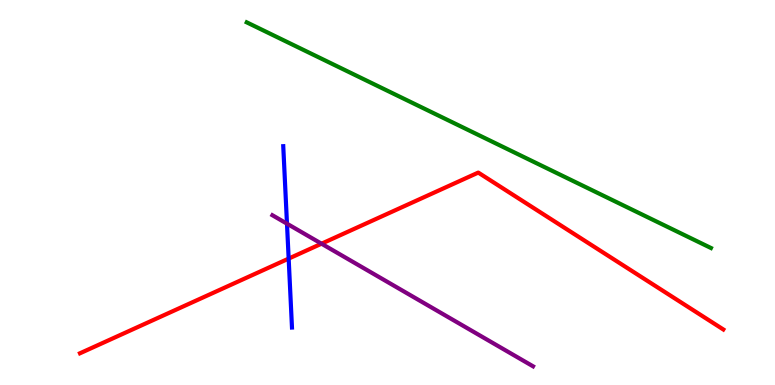[{'lines': ['blue', 'red'], 'intersections': [{'x': 3.72, 'y': 3.28}]}, {'lines': ['green', 'red'], 'intersections': []}, {'lines': ['purple', 'red'], 'intersections': [{'x': 4.15, 'y': 3.67}]}, {'lines': ['blue', 'green'], 'intersections': []}, {'lines': ['blue', 'purple'], 'intersections': [{'x': 3.7, 'y': 4.19}]}, {'lines': ['green', 'purple'], 'intersections': []}]